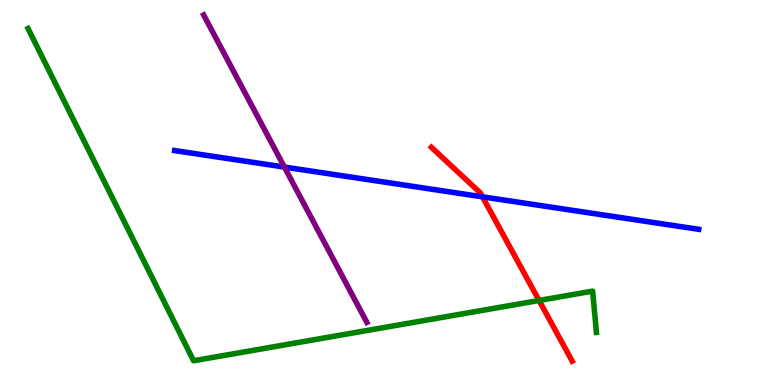[{'lines': ['blue', 'red'], 'intersections': [{'x': 6.23, 'y': 4.89}]}, {'lines': ['green', 'red'], 'intersections': [{'x': 6.96, 'y': 2.2}]}, {'lines': ['purple', 'red'], 'intersections': []}, {'lines': ['blue', 'green'], 'intersections': []}, {'lines': ['blue', 'purple'], 'intersections': [{'x': 3.67, 'y': 5.66}]}, {'lines': ['green', 'purple'], 'intersections': []}]